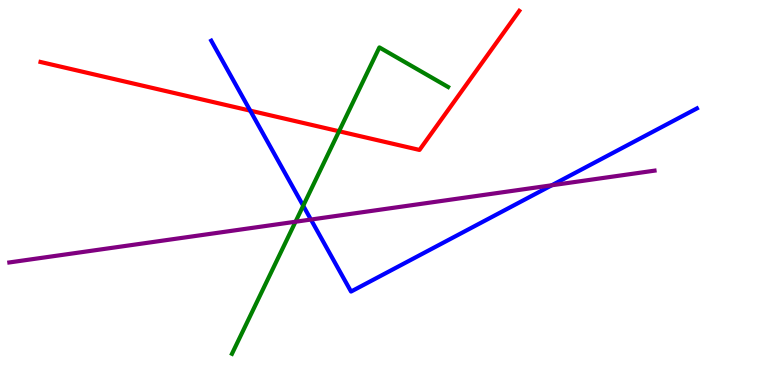[{'lines': ['blue', 'red'], 'intersections': [{'x': 3.23, 'y': 7.13}]}, {'lines': ['green', 'red'], 'intersections': [{'x': 4.37, 'y': 6.59}]}, {'lines': ['purple', 'red'], 'intersections': []}, {'lines': ['blue', 'green'], 'intersections': [{'x': 3.91, 'y': 4.66}]}, {'lines': ['blue', 'purple'], 'intersections': [{'x': 4.01, 'y': 4.3}, {'x': 7.12, 'y': 5.19}]}, {'lines': ['green', 'purple'], 'intersections': [{'x': 3.81, 'y': 4.24}]}]